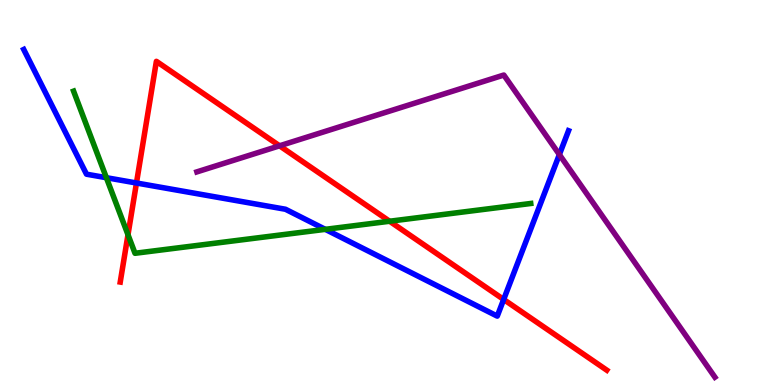[{'lines': ['blue', 'red'], 'intersections': [{'x': 1.76, 'y': 5.25}, {'x': 6.5, 'y': 2.22}]}, {'lines': ['green', 'red'], 'intersections': [{'x': 1.65, 'y': 3.9}, {'x': 5.03, 'y': 4.25}]}, {'lines': ['purple', 'red'], 'intersections': [{'x': 3.61, 'y': 6.21}]}, {'lines': ['blue', 'green'], 'intersections': [{'x': 1.37, 'y': 5.38}, {'x': 4.2, 'y': 4.04}]}, {'lines': ['blue', 'purple'], 'intersections': [{'x': 7.22, 'y': 5.99}]}, {'lines': ['green', 'purple'], 'intersections': []}]